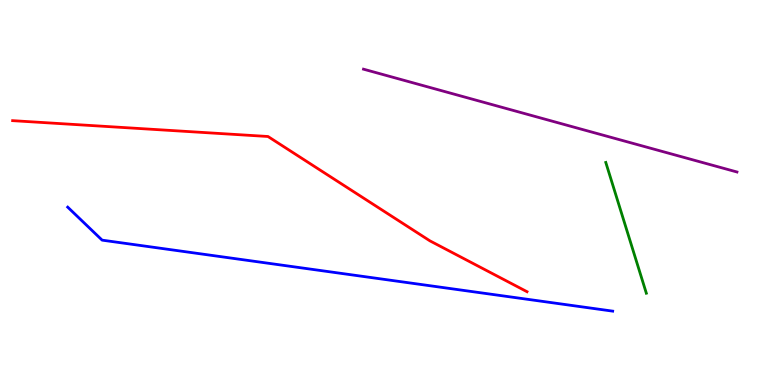[{'lines': ['blue', 'red'], 'intersections': []}, {'lines': ['green', 'red'], 'intersections': []}, {'lines': ['purple', 'red'], 'intersections': []}, {'lines': ['blue', 'green'], 'intersections': []}, {'lines': ['blue', 'purple'], 'intersections': []}, {'lines': ['green', 'purple'], 'intersections': []}]